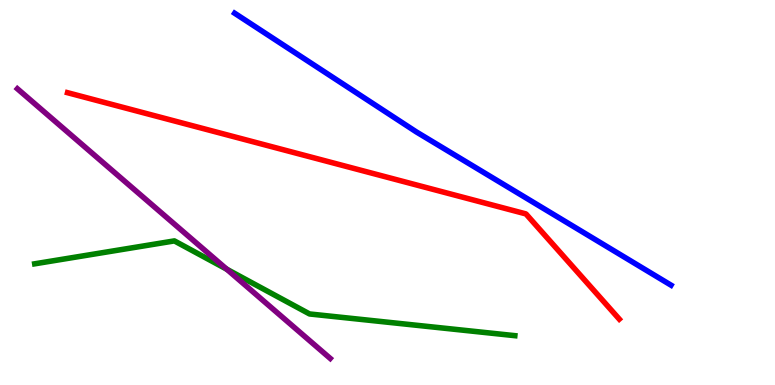[{'lines': ['blue', 'red'], 'intersections': []}, {'lines': ['green', 'red'], 'intersections': []}, {'lines': ['purple', 'red'], 'intersections': []}, {'lines': ['blue', 'green'], 'intersections': []}, {'lines': ['blue', 'purple'], 'intersections': []}, {'lines': ['green', 'purple'], 'intersections': [{'x': 2.92, 'y': 3.01}]}]